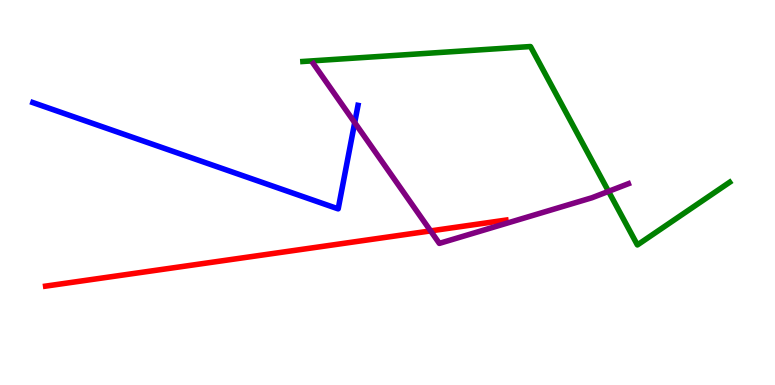[{'lines': ['blue', 'red'], 'intersections': []}, {'lines': ['green', 'red'], 'intersections': []}, {'lines': ['purple', 'red'], 'intersections': [{'x': 5.56, 'y': 4.0}]}, {'lines': ['blue', 'green'], 'intersections': []}, {'lines': ['blue', 'purple'], 'intersections': [{'x': 4.58, 'y': 6.82}]}, {'lines': ['green', 'purple'], 'intersections': [{'x': 7.85, 'y': 5.03}]}]